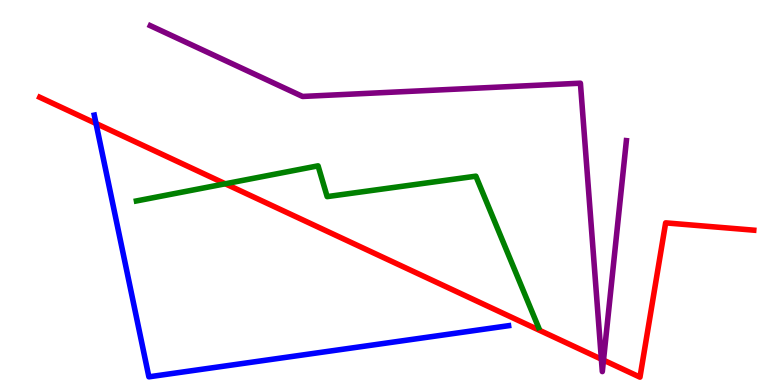[{'lines': ['blue', 'red'], 'intersections': [{'x': 1.24, 'y': 6.79}]}, {'lines': ['green', 'red'], 'intersections': [{'x': 2.91, 'y': 5.23}]}, {'lines': ['purple', 'red'], 'intersections': [{'x': 7.76, 'y': 0.671}, {'x': 7.79, 'y': 0.646}]}, {'lines': ['blue', 'green'], 'intersections': []}, {'lines': ['blue', 'purple'], 'intersections': []}, {'lines': ['green', 'purple'], 'intersections': []}]